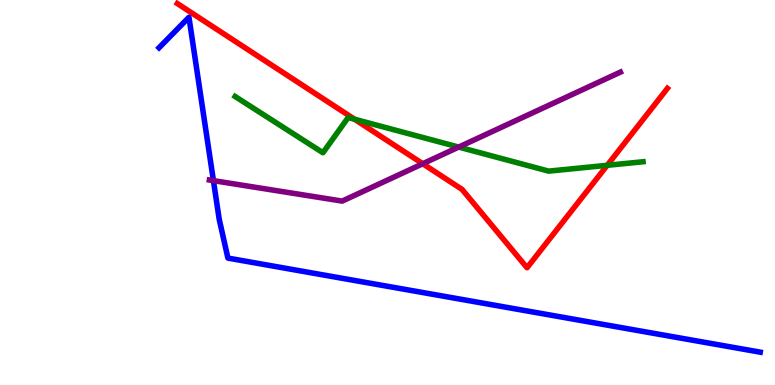[{'lines': ['blue', 'red'], 'intersections': []}, {'lines': ['green', 'red'], 'intersections': [{'x': 4.58, 'y': 6.9}, {'x': 7.83, 'y': 5.71}]}, {'lines': ['purple', 'red'], 'intersections': [{'x': 5.45, 'y': 5.75}]}, {'lines': ['blue', 'green'], 'intersections': []}, {'lines': ['blue', 'purple'], 'intersections': [{'x': 2.75, 'y': 5.31}]}, {'lines': ['green', 'purple'], 'intersections': [{'x': 5.92, 'y': 6.18}]}]